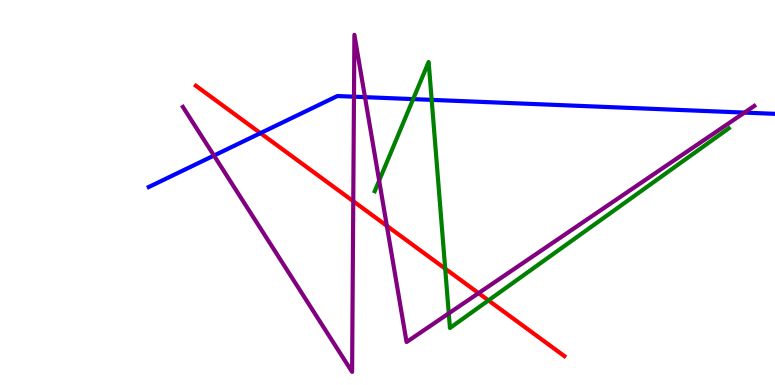[{'lines': ['blue', 'red'], 'intersections': [{'x': 3.36, 'y': 6.54}]}, {'lines': ['green', 'red'], 'intersections': [{'x': 5.74, 'y': 3.02}, {'x': 6.3, 'y': 2.2}]}, {'lines': ['purple', 'red'], 'intersections': [{'x': 4.56, 'y': 4.77}, {'x': 4.99, 'y': 4.13}, {'x': 6.18, 'y': 2.39}]}, {'lines': ['blue', 'green'], 'intersections': [{'x': 5.33, 'y': 7.43}, {'x': 5.57, 'y': 7.41}]}, {'lines': ['blue', 'purple'], 'intersections': [{'x': 2.76, 'y': 5.96}, {'x': 4.57, 'y': 7.49}, {'x': 4.71, 'y': 7.48}, {'x': 9.61, 'y': 7.08}]}, {'lines': ['green', 'purple'], 'intersections': [{'x': 4.89, 'y': 5.31}, {'x': 5.79, 'y': 1.86}]}]